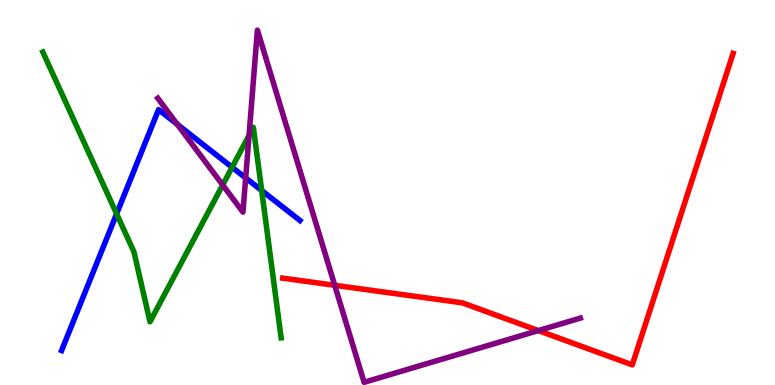[{'lines': ['blue', 'red'], 'intersections': []}, {'lines': ['green', 'red'], 'intersections': []}, {'lines': ['purple', 'red'], 'intersections': [{'x': 4.32, 'y': 2.59}, {'x': 6.95, 'y': 1.41}]}, {'lines': ['blue', 'green'], 'intersections': [{'x': 1.5, 'y': 4.45}, {'x': 2.99, 'y': 5.65}, {'x': 3.38, 'y': 5.05}]}, {'lines': ['blue', 'purple'], 'intersections': [{'x': 2.29, 'y': 6.77}, {'x': 3.17, 'y': 5.38}]}, {'lines': ['green', 'purple'], 'intersections': [{'x': 2.87, 'y': 5.19}, {'x': 3.21, 'y': 6.48}]}]